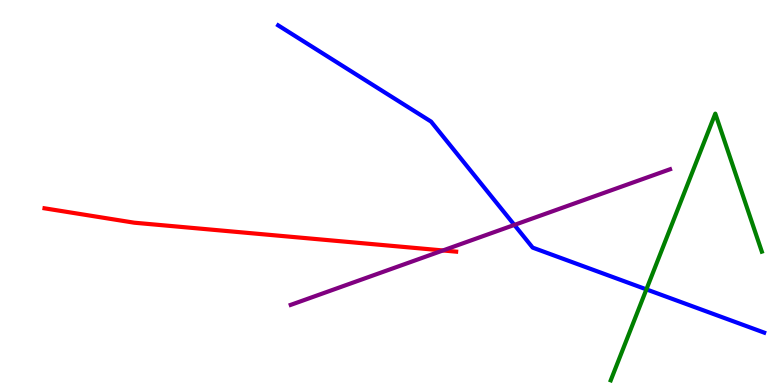[{'lines': ['blue', 'red'], 'intersections': []}, {'lines': ['green', 'red'], 'intersections': []}, {'lines': ['purple', 'red'], 'intersections': [{'x': 5.72, 'y': 3.49}]}, {'lines': ['blue', 'green'], 'intersections': [{'x': 8.34, 'y': 2.48}]}, {'lines': ['blue', 'purple'], 'intersections': [{'x': 6.64, 'y': 4.16}]}, {'lines': ['green', 'purple'], 'intersections': []}]